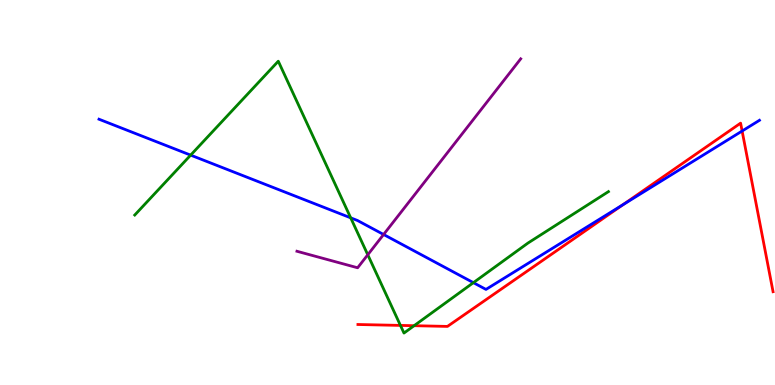[{'lines': ['blue', 'red'], 'intersections': [{'x': 8.04, 'y': 4.68}, {'x': 9.58, 'y': 6.6}]}, {'lines': ['green', 'red'], 'intersections': [{'x': 5.17, 'y': 1.55}, {'x': 5.34, 'y': 1.54}]}, {'lines': ['purple', 'red'], 'intersections': []}, {'lines': ['blue', 'green'], 'intersections': [{'x': 2.46, 'y': 5.97}, {'x': 4.53, 'y': 4.34}, {'x': 6.11, 'y': 2.66}]}, {'lines': ['blue', 'purple'], 'intersections': [{'x': 4.95, 'y': 3.91}]}, {'lines': ['green', 'purple'], 'intersections': [{'x': 4.75, 'y': 3.38}]}]